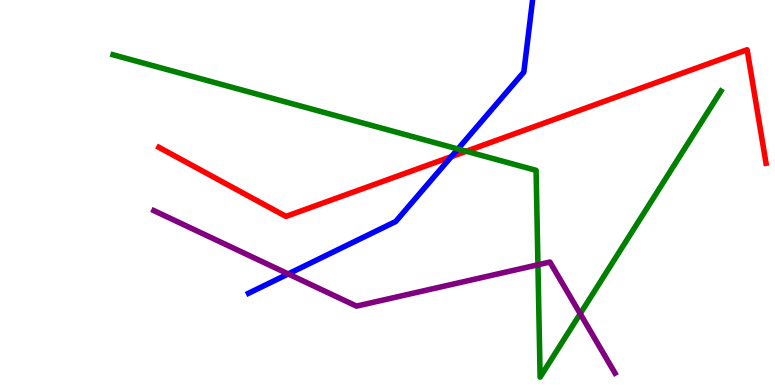[{'lines': ['blue', 'red'], 'intersections': [{'x': 5.82, 'y': 5.93}]}, {'lines': ['green', 'red'], 'intersections': [{'x': 6.02, 'y': 6.07}]}, {'lines': ['purple', 'red'], 'intersections': []}, {'lines': ['blue', 'green'], 'intersections': [{'x': 5.91, 'y': 6.13}]}, {'lines': ['blue', 'purple'], 'intersections': [{'x': 3.72, 'y': 2.89}]}, {'lines': ['green', 'purple'], 'intersections': [{'x': 6.94, 'y': 3.12}, {'x': 7.49, 'y': 1.85}]}]